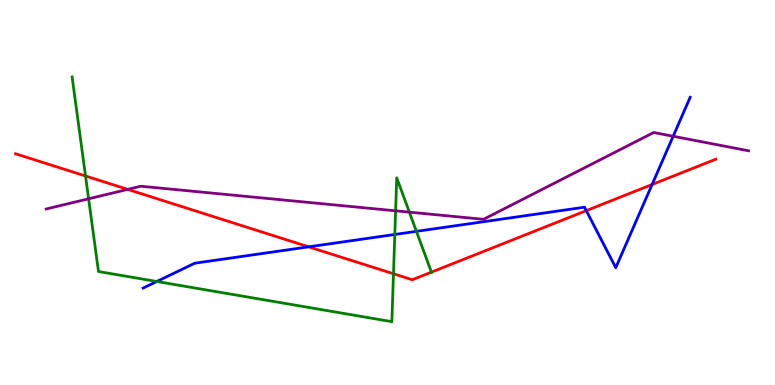[{'lines': ['blue', 'red'], 'intersections': [{'x': 3.98, 'y': 3.59}, {'x': 7.57, 'y': 4.53}, {'x': 8.41, 'y': 5.21}]}, {'lines': ['green', 'red'], 'intersections': [{'x': 1.1, 'y': 5.43}, {'x': 5.08, 'y': 2.89}, {'x': 5.57, 'y': 2.93}]}, {'lines': ['purple', 'red'], 'intersections': [{'x': 1.65, 'y': 5.08}]}, {'lines': ['blue', 'green'], 'intersections': [{'x': 2.02, 'y': 2.69}, {'x': 5.09, 'y': 3.91}, {'x': 5.37, 'y': 3.99}]}, {'lines': ['blue', 'purple'], 'intersections': [{'x': 8.69, 'y': 6.46}]}, {'lines': ['green', 'purple'], 'intersections': [{'x': 1.14, 'y': 4.84}, {'x': 5.1, 'y': 4.52}, {'x': 5.28, 'y': 4.49}]}]